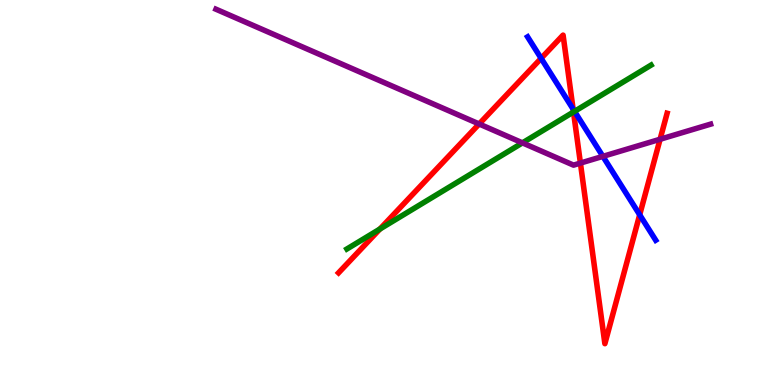[{'lines': ['blue', 'red'], 'intersections': [{'x': 6.98, 'y': 8.48}, {'x': 7.39, 'y': 7.17}, {'x': 8.25, 'y': 4.42}]}, {'lines': ['green', 'red'], 'intersections': [{'x': 4.9, 'y': 4.05}, {'x': 7.4, 'y': 7.09}]}, {'lines': ['purple', 'red'], 'intersections': [{'x': 6.18, 'y': 6.78}, {'x': 7.49, 'y': 5.76}, {'x': 8.52, 'y': 6.38}]}, {'lines': ['blue', 'green'], 'intersections': [{'x': 7.41, 'y': 7.11}]}, {'lines': ['blue', 'purple'], 'intersections': [{'x': 7.78, 'y': 5.94}]}, {'lines': ['green', 'purple'], 'intersections': [{'x': 6.74, 'y': 6.29}]}]